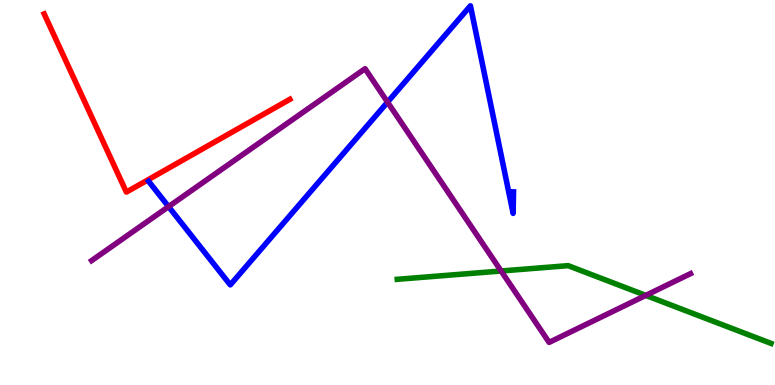[{'lines': ['blue', 'red'], 'intersections': []}, {'lines': ['green', 'red'], 'intersections': []}, {'lines': ['purple', 'red'], 'intersections': []}, {'lines': ['blue', 'green'], 'intersections': []}, {'lines': ['blue', 'purple'], 'intersections': [{'x': 2.18, 'y': 4.63}, {'x': 5.0, 'y': 7.35}]}, {'lines': ['green', 'purple'], 'intersections': [{'x': 6.47, 'y': 2.96}, {'x': 8.33, 'y': 2.33}]}]